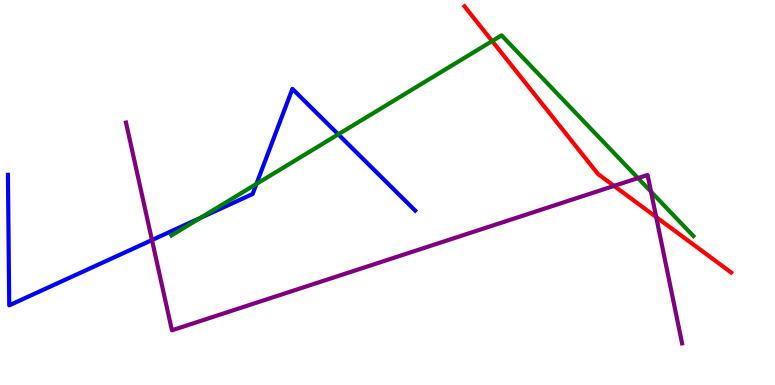[{'lines': ['blue', 'red'], 'intersections': []}, {'lines': ['green', 'red'], 'intersections': [{'x': 6.35, 'y': 8.93}]}, {'lines': ['purple', 'red'], 'intersections': [{'x': 7.92, 'y': 5.17}, {'x': 8.47, 'y': 4.36}]}, {'lines': ['blue', 'green'], 'intersections': [{'x': 2.59, 'y': 4.34}, {'x': 3.31, 'y': 5.22}, {'x': 4.36, 'y': 6.51}]}, {'lines': ['blue', 'purple'], 'intersections': [{'x': 1.96, 'y': 3.77}]}, {'lines': ['green', 'purple'], 'intersections': [{'x': 8.23, 'y': 5.37}, {'x': 8.4, 'y': 5.02}]}]